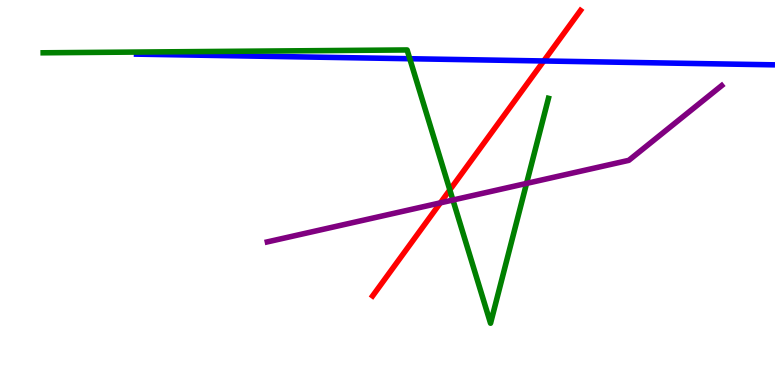[{'lines': ['blue', 'red'], 'intersections': [{'x': 7.02, 'y': 8.42}]}, {'lines': ['green', 'red'], 'intersections': [{'x': 5.8, 'y': 5.07}]}, {'lines': ['purple', 'red'], 'intersections': [{'x': 5.68, 'y': 4.73}]}, {'lines': ['blue', 'green'], 'intersections': [{'x': 5.29, 'y': 8.47}]}, {'lines': ['blue', 'purple'], 'intersections': []}, {'lines': ['green', 'purple'], 'intersections': [{'x': 5.84, 'y': 4.8}, {'x': 6.79, 'y': 5.24}]}]